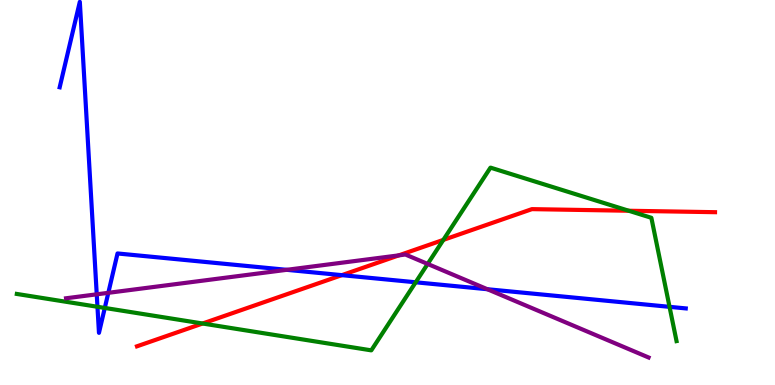[{'lines': ['blue', 'red'], 'intersections': [{'x': 4.41, 'y': 2.85}]}, {'lines': ['green', 'red'], 'intersections': [{'x': 2.61, 'y': 1.6}, {'x': 5.72, 'y': 3.77}, {'x': 8.11, 'y': 4.53}]}, {'lines': ['purple', 'red'], 'intersections': [{'x': 5.15, 'y': 3.37}]}, {'lines': ['blue', 'green'], 'intersections': [{'x': 1.26, 'y': 2.03}, {'x': 1.35, 'y': 2.0}, {'x': 5.36, 'y': 2.67}, {'x': 8.64, 'y': 2.03}]}, {'lines': ['blue', 'purple'], 'intersections': [{'x': 1.25, 'y': 2.36}, {'x': 1.4, 'y': 2.39}, {'x': 3.7, 'y': 2.99}, {'x': 6.29, 'y': 2.49}]}, {'lines': ['green', 'purple'], 'intersections': [{'x': 5.52, 'y': 3.14}]}]